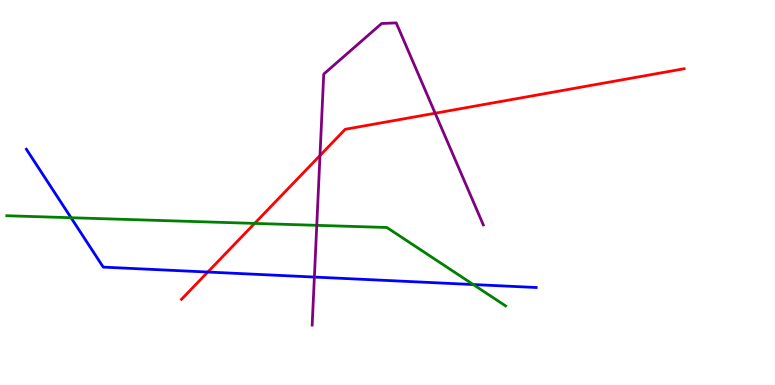[{'lines': ['blue', 'red'], 'intersections': [{'x': 2.68, 'y': 2.93}]}, {'lines': ['green', 'red'], 'intersections': [{'x': 3.29, 'y': 4.2}]}, {'lines': ['purple', 'red'], 'intersections': [{'x': 4.13, 'y': 5.96}, {'x': 5.61, 'y': 7.06}]}, {'lines': ['blue', 'green'], 'intersections': [{'x': 0.917, 'y': 4.34}, {'x': 6.11, 'y': 2.61}]}, {'lines': ['blue', 'purple'], 'intersections': [{'x': 4.06, 'y': 2.8}]}, {'lines': ['green', 'purple'], 'intersections': [{'x': 4.09, 'y': 4.15}]}]